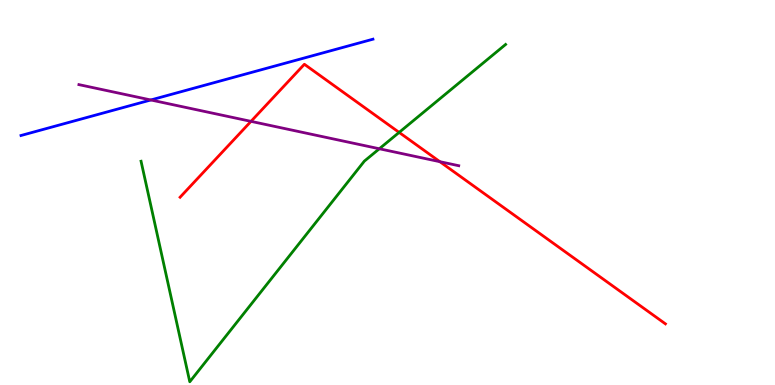[{'lines': ['blue', 'red'], 'intersections': []}, {'lines': ['green', 'red'], 'intersections': [{'x': 5.15, 'y': 6.56}]}, {'lines': ['purple', 'red'], 'intersections': [{'x': 3.24, 'y': 6.85}, {'x': 5.68, 'y': 5.8}]}, {'lines': ['blue', 'green'], 'intersections': []}, {'lines': ['blue', 'purple'], 'intersections': [{'x': 1.95, 'y': 7.4}]}, {'lines': ['green', 'purple'], 'intersections': [{'x': 4.89, 'y': 6.14}]}]